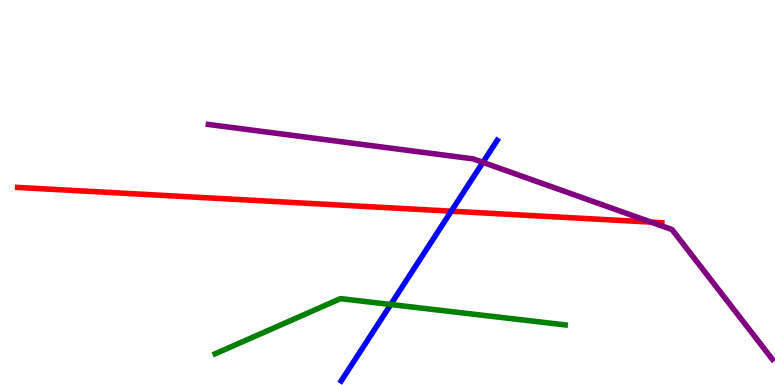[{'lines': ['blue', 'red'], 'intersections': [{'x': 5.82, 'y': 4.51}]}, {'lines': ['green', 'red'], 'intersections': []}, {'lines': ['purple', 'red'], 'intersections': [{'x': 8.4, 'y': 4.23}]}, {'lines': ['blue', 'green'], 'intersections': [{'x': 5.04, 'y': 2.09}]}, {'lines': ['blue', 'purple'], 'intersections': [{'x': 6.23, 'y': 5.78}]}, {'lines': ['green', 'purple'], 'intersections': []}]